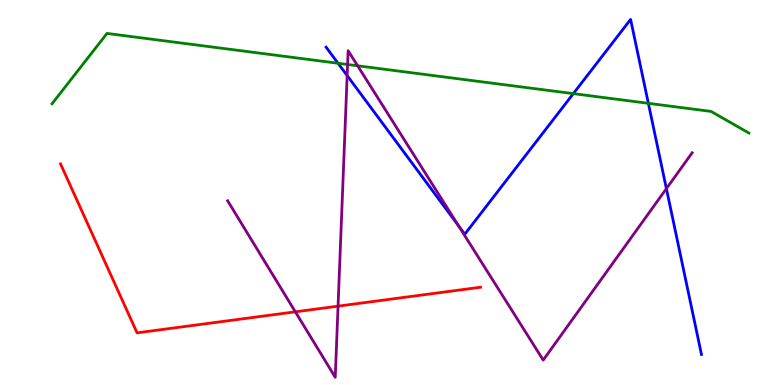[{'lines': ['blue', 'red'], 'intersections': []}, {'lines': ['green', 'red'], 'intersections': []}, {'lines': ['purple', 'red'], 'intersections': [{'x': 3.81, 'y': 1.9}, {'x': 4.36, 'y': 2.05}]}, {'lines': ['blue', 'green'], 'intersections': [{'x': 4.36, 'y': 8.36}, {'x': 7.4, 'y': 7.57}, {'x': 8.37, 'y': 7.32}]}, {'lines': ['blue', 'purple'], 'intersections': [{'x': 4.48, 'y': 8.04}, {'x': 5.92, 'y': 4.14}, {'x': 8.6, 'y': 5.1}]}, {'lines': ['green', 'purple'], 'intersections': [{'x': 4.48, 'y': 8.32}, {'x': 4.61, 'y': 8.29}]}]